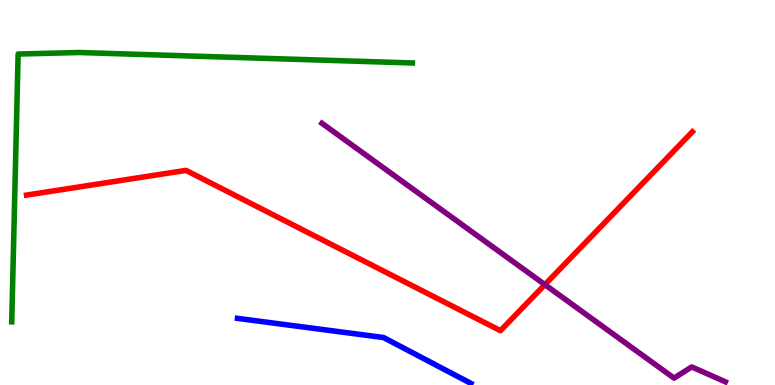[{'lines': ['blue', 'red'], 'intersections': []}, {'lines': ['green', 'red'], 'intersections': []}, {'lines': ['purple', 'red'], 'intersections': [{'x': 7.03, 'y': 2.61}]}, {'lines': ['blue', 'green'], 'intersections': []}, {'lines': ['blue', 'purple'], 'intersections': []}, {'lines': ['green', 'purple'], 'intersections': []}]